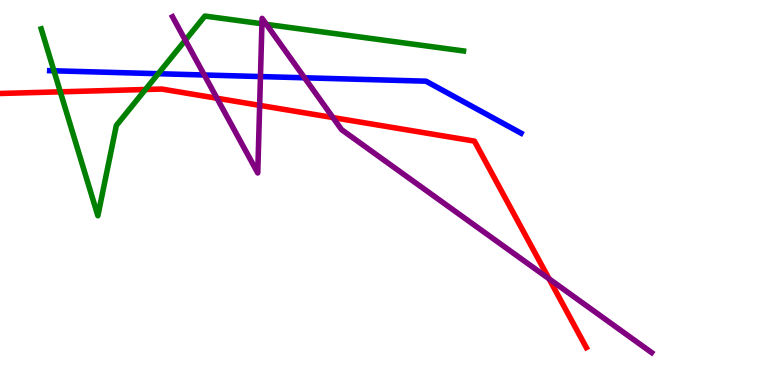[{'lines': ['blue', 'red'], 'intersections': []}, {'lines': ['green', 'red'], 'intersections': [{'x': 0.778, 'y': 7.61}, {'x': 1.88, 'y': 7.68}]}, {'lines': ['purple', 'red'], 'intersections': [{'x': 2.8, 'y': 7.45}, {'x': 3.35, 'y': 7.26}, {'x': 4.3, 'y': 6.95}, {'x': 7.08, 'y': 2.76}]}, {'lines': ['blue', 'green'], 'intersections': [{'x': 0.696, 'y': 8.16}, {'x': 2.04, 'y': 8.09}]}, {'lines': ['blue', 'purple'], 'intersections': [{'x': 2.64, 'y': 8.05}, {'x': 3.36, 'y': 8.01}, {'x': 3.93, 'y': 7.98}]}, {'lines': ['green', 'purple'], 'intersections': [{'x': 2.39, 'y': 8.95}, {'x': 3.38, 'y': 9.38}, {'x': 3.44, 'y': 9.37}]}]